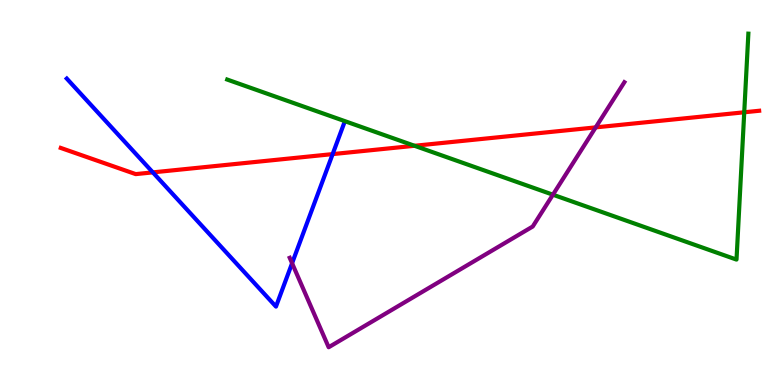[{'lines': ['blue', 'red'], 'intersections': [{'x': 1.97, 'y': 5.52}, {'x': 4.29, 'y': 6.0}]}, {'lines': ['green', 'red'], 'intersections': [{'x': 5.35, 'y': 6.21}, {'x': 9.6, 'y': 7.08}]}, {'lines': ['purple', 'red'], 'intersections': [{'x': 7.69, 'y': 6.69}]}, {'lines': ['blue', 'green'], 'intersections': []}, {'lines': ['blue', 'purple'], 'intersections': [{'x': 3.77, 'y': 3.16}]}, {'lines': ['green', 'purple'], 'intersections': [{'x': 7.13, 'y': 4.94}]}]